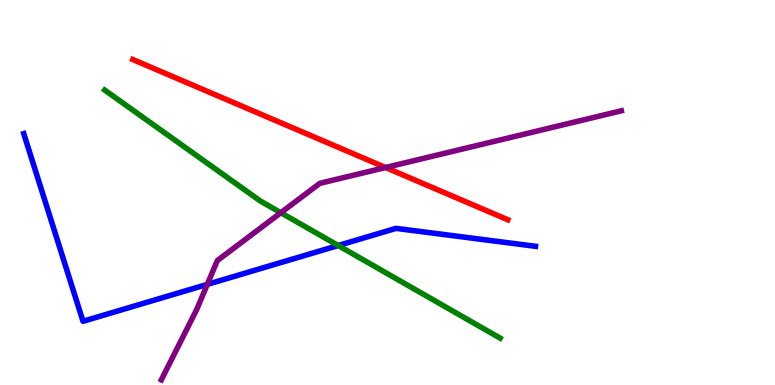[{'lines': ['blue', 'red'], 'intersections': []}, {'lines': ['green', 'red'], 'intersections': []}, {'lines': ['purple', 'red'], 'intersections': [{'x': 4.97, 'y': 5.65}]}, {'lines': ['blue', 'green'], 'intersections': [{'x': 4.36, 'y': 3.62}]}, {'lines': ['blue', 'purple'], 'intersections': [{'x': 2.67, 'y': 2.61}]}, {'lines': ['green', 'purple'], 'intersections': [{'x': 3.62, 'y': 4.47}]}]